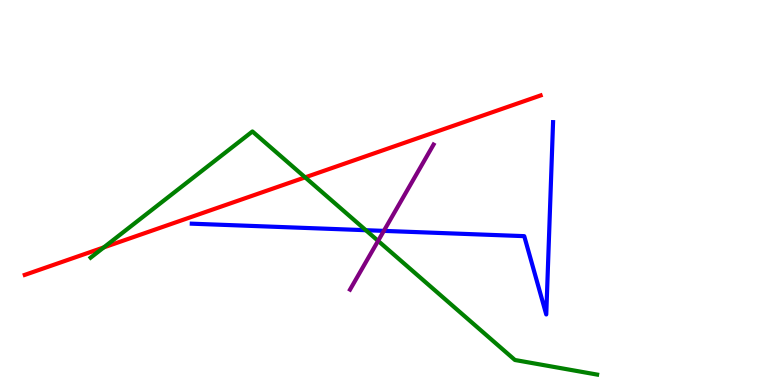[{'lines': ['blue', 'red'], 'intersections': []}, {'lines': ['green', 'red'], 'intersections': [{'x': 1.34, 'y': 3.57}, {'x': 3.94, 'y': 5.39}]}, {'lines': ['purple', 'red'], 'intersections': []}, {'lines': ['blue', 'green'], 'intersections': [{'x': 4.72, 'y': 4.02}]}, {'lines': ['blue', 'purple'], 'intersections': [{'x': 4.95, 'y': 4.0}]}, {'lines': ['green', 'purple'], 'intersections': [{'x': 4.88, 'y': 3.74}]}]